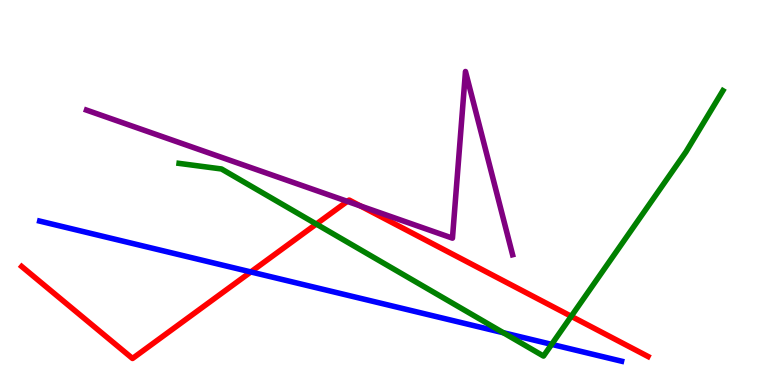[{'lines': ['blue', 'red'], 'intersections': [{'x': 3.24, 'y': 2.94}]}, {'lines': ['green', 'red'], 'intersections': [{'x': 4.08, 'y': 4.18}, {'x': 7.37, 'y': 1.78}]}, {'lines': ['purple', 'red'], 'intersections': [{'x': 4.48, 'y': 4.77}, {'x': 4.65, 'y': 4.65}]}, {'lines': ['blue', 'green'], 'intersections': [{'x': 6.49, 'y': 1.36}, {'x': 7.12, 'y': 1.06}]}, {'lines': ['blue', 'purple'], 'intersections': []}, {'lines': ['green', 'purple'], 'intersections': []}]